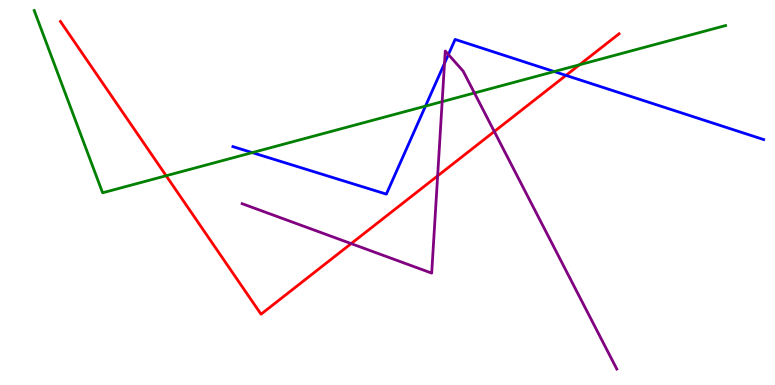[{'lines': ['blue', 'red'], 'intersections': [{'x': 7.3, 'y': 8.04}]}, {'lines': ['green', 'red'], 'intersections': [{'x': 2.14, 'y': 5.44}, {'x': 7.48, 'y': 8.32}]}, {'lines': ['purple', 'red'], 'intersections': [{'x': 4.53, 'y': 3.67}, {'x': 5.65, 'y': 5.43}, {'x': 6.38, 'y': 6.58}]}, {'lines': ['blue', 'green'], 'intersections': [{'x': 3.26, 'y': 6.04}, {'x': 5.49, 'y': 7.24}, {'x': 7.15, 'y': 8.14}]}, {'lines': ['blue', 'purple'], 'intersections': [{'x': 5.74, 'y': 8.36}, {'x': 5.79, 'y': 8.58}]}, {'lines': ['green', 'purple'], 'intersections': [{'x': 5.71, 'y': 7.36}, {'x': 6.12, 'y': 7.58}]}]